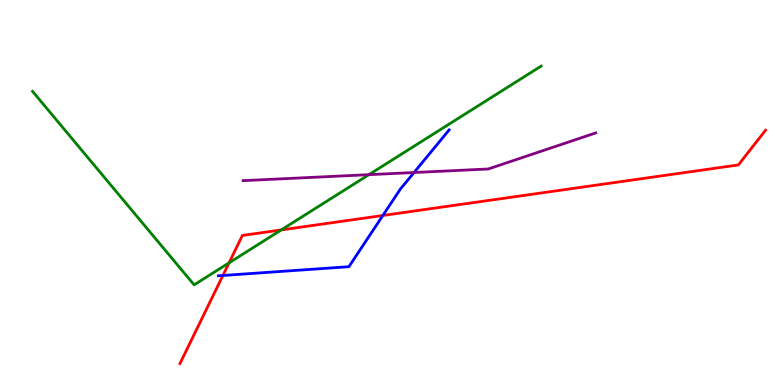[{'lines': ['blue', 'red'], 'intersections': [{'x': 2.88, 'y': 2.84}, {'x': 4.94, 'y': 4.4}]}, {'lines': ['green', 'red'], 'intersections': [{'x': 2.96, 'y': 3.17}, {'x': 3.63, 'y': 4.03}]}, {'lines': ['purple', 'red'], 'intersections': []}, {'lines': ['blue', 'green'], 'intersections': []}, {'lines': ['blue', 'purple'], 'intersections': [{'x': 5.34, 'y': 5.52}]}, {'lines': ['green', 'purple'], 'intersections': [{'x': 4.76, 'y': 5.46}]}]